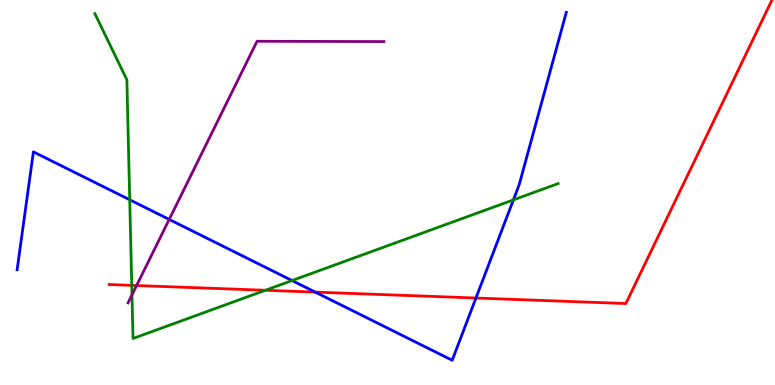[{'lines': ['blue', 'red'], 'intersections': [{'x': 4.07, 'y': 2.41}, {'x': 6.14, 'y': 2.26}]}, {'lines': ['green', 'red'], 'intersections': [{'x': 1.7, 'y': 2.59}, {'x': 3.42, 'y': 2.46}]}, {'lines': ['purple', 'red'], 'intersections': [{'x': 1.76, 'y': 2.58}]}, {'lines': ['blue', 'green'], 'intersections': [{'x': 1.67, 'y': 4.81}, {'x': 3.77, 'y': 2.71}, {'x': 6.62, 'y': 4.81}]}, {'lines': ['blue', 'purple'], 'intersections': [{'x': 2.18, 'y': 4.3}]}, {'lines': ['green', 'purple'], 'intersections': [{'x': 1.7, 'y': 2.34}]}]